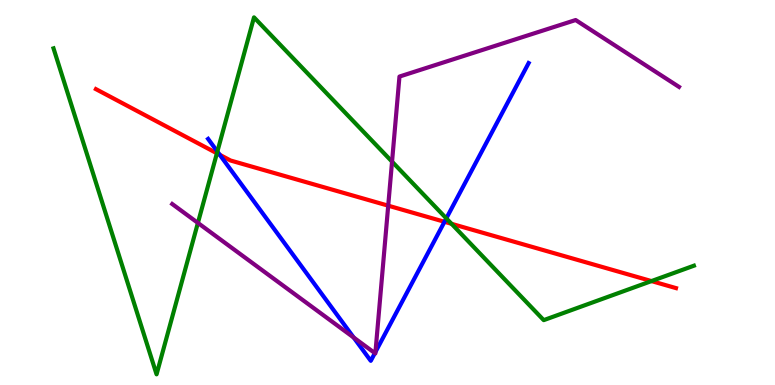[{'lines': ['blue', 'red'], 'intersections': [{'x': 2.84, 'y': 5.98}, {'x': 5.74, 'y': 4.24}]}, {'lines': ['green', 'red'], 'intersections': [{'x': 2.8, 'y': 6.02}, {'x': 5.83, 'y': 4.19}, {'x': 8.41, 'y': 2.7}]}, {'lines': ['purple', 'red'], 'intersections': [{'x': 5.01, 'y': 4.66}]}, {'lines': ['blue', 'green'], 'intersections': [{'x': 2.8, 'y': 6.06}, {'x': 5.76, 'y': 4.33}]}, {'lines': ['blue', 'purple'], 'intersections': [{'x': 4.56, 'y': 1.23}, {'x': 4.84, 'y': 0.828}, {'x': 4.84, 'y': 0.857}]}, {'lines': ['green', 'purple'], 'intersections': [{'x': 2.55, 'y': 4.21}, {'x': 5.06, 'y': 5.8}]}]